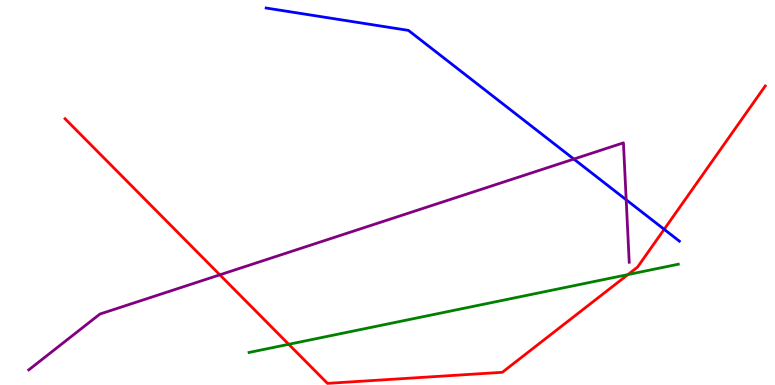[{'lines': ['blue', 'red'], 'intersections': [{'x': 8.57, 'y': 4.04}]}, {'lines': ['green', 'red'], 'intersections': [{'x': 3.73, 'y': 1.06}, {'x': 8.1, 'y': 2.87}]}, {'lines': ['purple', 'red'], 'intersections': [{'x': 2.84, 'y': 2.86}]}, {'lines': ['blue', 'green'], 'intersections': []}, {'lines': ['blue', 'purple'], 'intersections': [{'x': 7.4, 'y': 5.87}, {'x': 8.08, 'y': 4.81}]}, {'lines': ['green', 'purple'], 'intersections': []}]